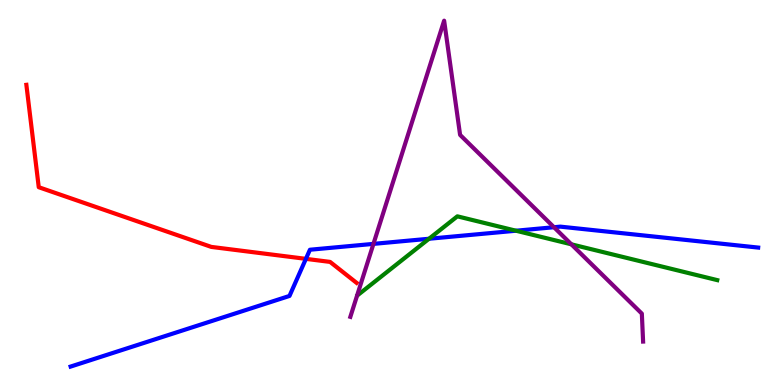[{'lines': ['blue', 'red'], 'intersections': [{'x': 3.95, 'y': 3.28}]}, {'lines': ['green', 'red'], 'intersections': []}, {'lines': ['purple', 'red'], 'intersections': []}, {'lines': ['blue', 'green'], 'intersections': [{'x': 5.54, 'y': 3.8}, {'x': 6.66, 'y': 4.01}]}, {'lines': ['blue', 'purple'], 'intersections': [{'x': 4.82, 'y': 3.67}, {'x': 7.15, 'y': 4.1}]}, {'lines': ['green', 'purple'], 'intersections': [{'x': 7.37, 'y': 3.65}]}]